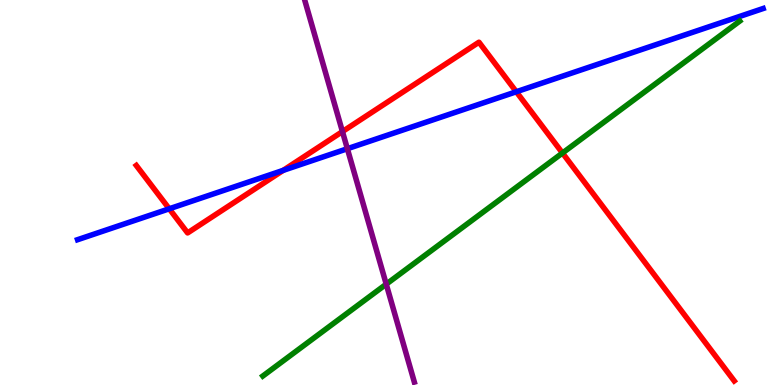[{'lines': ['blue', 'red'], 'intersections': [{'x': 2.18, 'y': 4.58}, {'x': 3.65, 'y': 5.57}, {'x': 6.66, 'y': 7.62}]}, {'lines': ['green', 'red'], 'intersections': [{'x': 7.26, 'y': 6.03}]}, {'lines': ['purple', 'red'], 'intersections': [{'x': 4.42, 'y': 6.58}]}, {'lines': ['blue', 'green'], 'intersections': []}, {'lines': ['blue', 'purple'], 'intersections': [{'x': 4.48, 'y': 6.14}]}, {'lines': ['green', 'purple'], 'intersections': [{'x': 4.98, 'y': 2.62}]}]